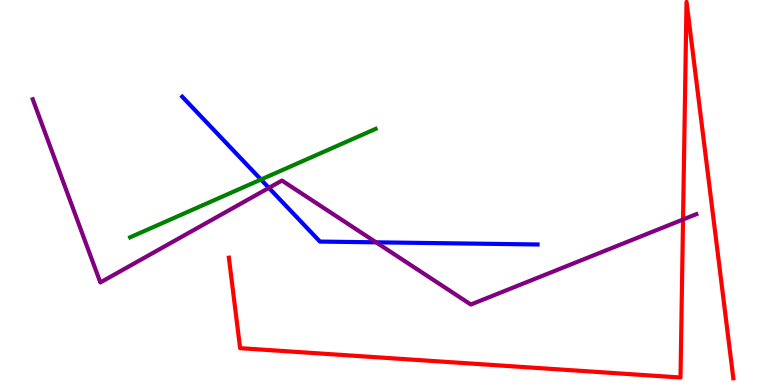[{'lines': ['blue', 'red'], 'intersections': []}, {'lines': ['green', 'red'], 'intersections': []}, {'lines': ['purple', 'red'], 'intersections': [{'x': 8.81, 'y': 4.3}]}, {'lines': ['blue', 'green'], 'intersections': [{'x': 3.37, 'y': 5.34}]}, {'lines': ['blue', 'purple'], 'intersections': [{'x': 3.47, 'y': 5.12}, {'x': 4.85, 'y': 3.71}]}, {'lines': ['green', 'purple'], 'intersections': []}]